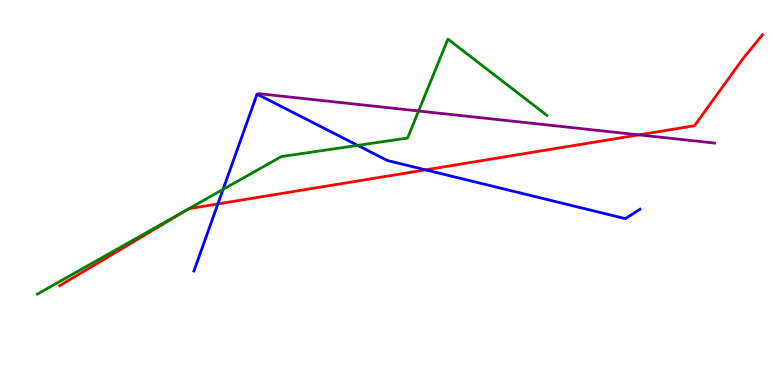[{'lines': ['blue', 'red'], 'intersections': [{'x': 2.81, 'y': 4.7}, {'x': 5.49, 'y': 5.59}]}, {'lines': ['green', 'red'], 'intersections': []}, {'lines': ['purple', 'red'], 'intersections': [{'x': 8.24, 'y': 6.5}]}, {'lines': ['blue', 'green'], 'intersections': [{'x': 2.88, 'y': 5.08}, {'x': 4.61, 'y': 6.22}]}, {'lines': ['blue', 'purple'], 'intersections': []}, {'lines': ['green', 'purple'], 'intersections': [{'x': 5.4, 'y': 7.12}]}]